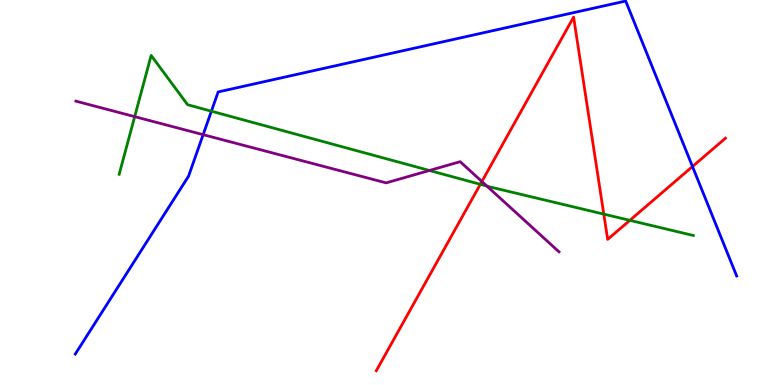[{'lines': ['blue', 'red'], 'intersections': [{'x': 8.94, 'y': 5.67}]}, {'lines': ['green', 'red'], 'intersections': [{'x': 6.2, 'y': 5.21}, {'x': 7.79, 'y': 4.44}, {'x': 8.13, 'y': 4.28}]}, {'lines': ['purple', 'red'], 'intersections': [{'x': 6.22, 'y': 5.29}]}, {'lines': ['blue', 'green'], 'intersections': [{'x': 2.73, 'y': 7.11}]}, {'lines': ['blue', 'purple'], 'intersections': [{'x': 2.62, 'y': 6.5}]}, {'lines': ['green', 'purple'], 'intersections': [{'x': 1.74, 'y': 6.97}, {'x': 5.54, 'y': 5.57}, {'x': 6.28, 'y': 5.17}]}]